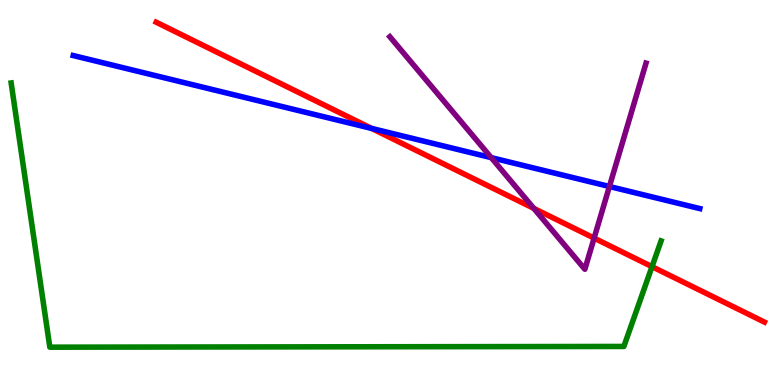[{'lines': ['blue', 'red'], 'intersections': [{'x': 4.8, 'y': 6.66}]}, {'lines': ['green', 'red'], 'intersections': [{'x': 8.41, 'y': 3.07}]}, {'lines': ['purple', 'red'], 'intersections': [{'x': 6.89, 'y': 4.59}, {'x': 7.67, 'y': 3.82}]}, {'lines': ['blue', 'green'], 'intersections': []}, {'lines': ['blue', 'purple'], 'intersections': [{'x': 6.34, 'y': 5.91}, {'x': 7.86, 'y': 5.16}]}, {'lines': ['green', 'purple'], 'intersections': []}]